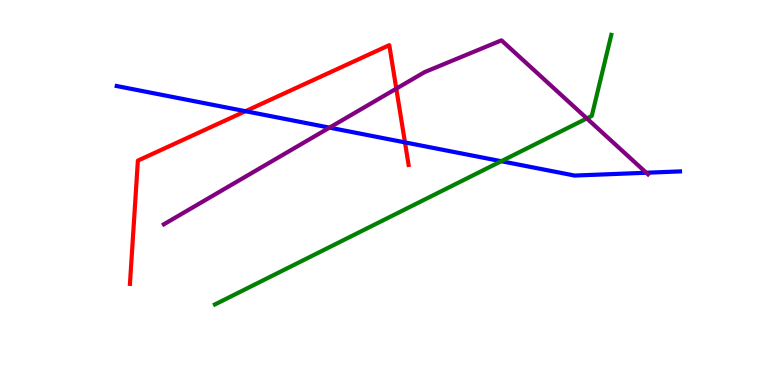[{'lines': ['blue', 'red'], 'intersections': [{'x': 3.17, 'y': 7.11}, {'x': 5.23, 'y': 6.3}]}, {'lines': ['green', 'red'], 'intersections': []}, {'lines': ['purple', 'red'], 'intersections': [{'x': 5.11, 'y': 7.7}]}, {'lines': ['blue', 'green'], 'intersections': [{'x': 6.47, 'y': 5.81}]}, {'lines': ['blue', 'purple'], 'intersections': [{'x': 4.25, 'y': 6.68}, {'x': 8.34, 'y': 5.51}]}, {'lines': ['green', 'purple'], 'intersections': [{'x': 7.57, 'y': 6.92}]}]